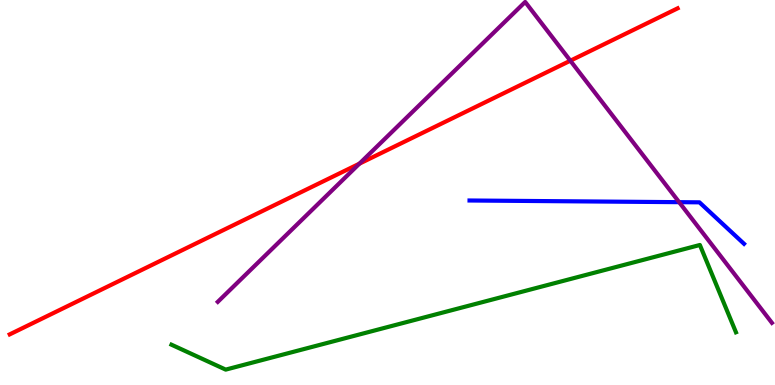[{'lines': ['blue', 'red'], 'intersections': []}, {'lines': ['green', 'red'], 'intersections': []}, {'lines': ['purple', 'red'], 'intersections': [{'x': 4.64, 'y': 5.75}, {'x': 7.36, 'y': 8.42}]}, {'lines': ['blue', 'green'], 'intersections': []}, {'lines': ['blue', 'purple'], 'intersections': [{'x': 8.76, 'y': 4.75}]}, {'lines': ['green', 'purple'], 'intersections': []}]